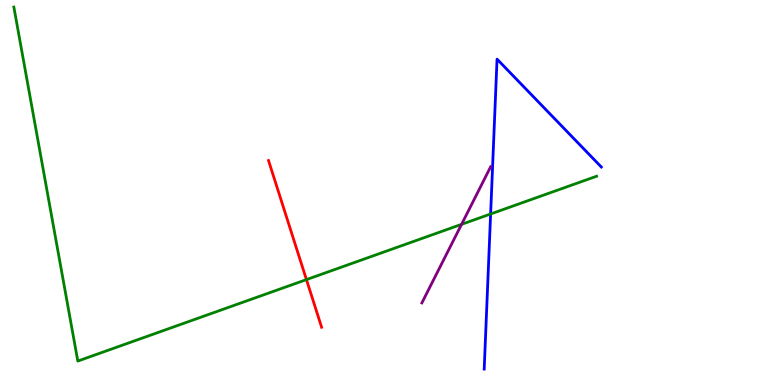[{'lines': ['blue', 'red'], 'intersections': []}, {'lines': ['green', 'red'], 'intersections': [{'x': 3.95, 'y': 2.74}]}, {'lines': ['purple', 'red'], 'intersections': []}, {'lines': ['blue', 'green'], 'intersections': [{'x': 6.33, 'y': 4.44}]}, {'lines': ['blue', 'purple'], 'intersections': []}, {'lines': ['green', 'purple'], 'intersections': [{'x': 5.96, 'y': 4.17}]}]